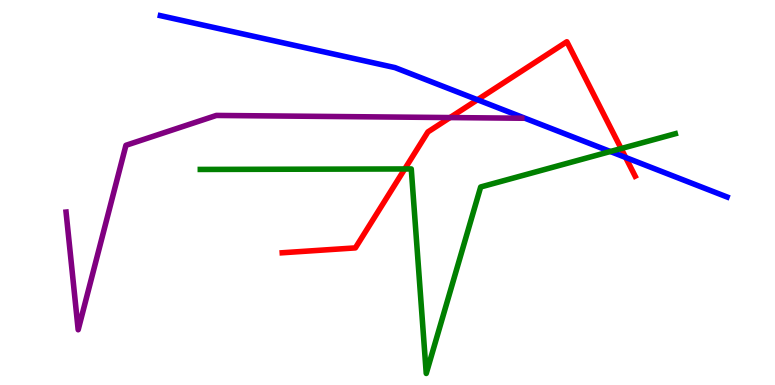[{'lines': ['blue', 'red'], 'intersections': [{'x': 6.16, 'y': 7.41}, {'x': 8.07, 'y': 5.91}]}, {'lines': ['green', 'red'], 'intersections': [{'x': 5.22, 'y': 5.61}, {'x': 8.01, 'y': 6.14}]}, {'lines': ['purple', 'red'], 'intersections': [{'x': 5.81, 'y': 6.95}]}, {'lines': ['blue', 'green'], 'intersections': [{'x': 7.88, 'y': 6.06}]}, {'lines': ['blue', 'purple'], 'intersections': []}, {'lines': ['green', 'purple'], 'intersections': []}]